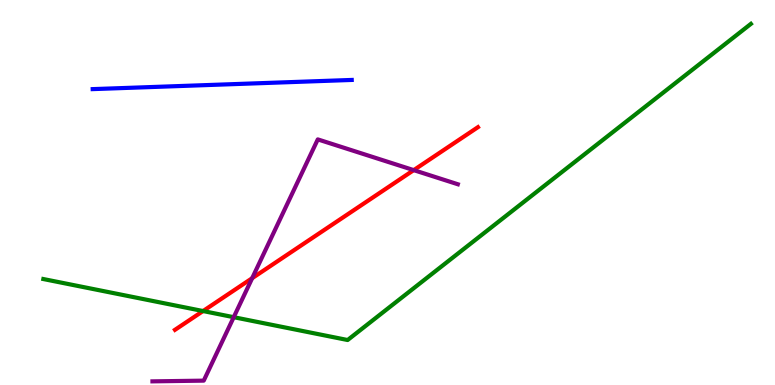[{'lines': ['blue', 'red'], 'intersections': []}, {'lines': ['green', 'red'], 'intersections': [{'x': 2.62, 'y': 1.92}]}, {'lines': ['purple', 'red'], 'intersections': [{'x': 3.25, 'y': 2.77}, {'x': 5.34, 'y': 5.58}]}, {'lines': ['blue', 'green'], 'intersections': []}, {'lines': ['blue', 'purple'], 'intersections': []}, {'lines': ['green', 'purple'], 'intersections': [{'x': 3.02, 'y': 1.76}]}]